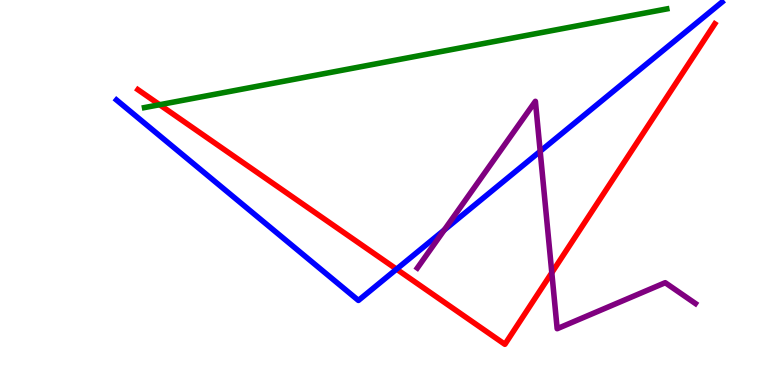[{'lines': ['blue', 'red'], 'intersections': [{'x': 5.12, 'y': 3.01}]}, {'lines': ['green', 'red'], 'intersections': [{'x': 2.06, 'y': 7.28}]}, {'lines': ['purple', 'red'], 'intersections': [{'x': 7.12, 'y': 2.92}]}, {'lines': ['blue', 'green'], 'intersections': []}, {'lines': ['blue', 'purple'], 'intersections': [{'x': 5.73, 'y': 4.03}, {'x': 6.97, 'y': 6.07}]}, {'lines': ['green', 'purple'], 'intersections': []}]